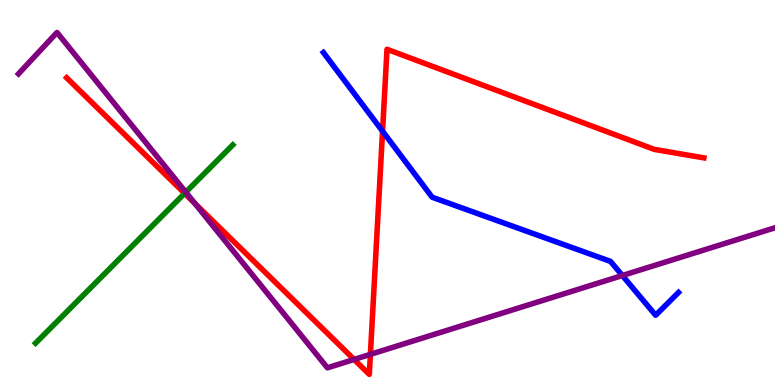[{'lines': ['blue', 'red'], 'intersections': [{'x': 4.94, 'y': 6.59}]}, {'lines': ['green', 'red'], 'intersections': [{'x': 2.38, 'y': 4.98}]}, {'lines': ['purple', 'red'], 'intersections': [{'x': 2.51, 'y': 4.72}, {'x': 4.57, 'y': 0.664}, {'x': 4.78, 'y': 0.796}]}, {'lines': ['blue', 'green'], 'intersections': []}, {'lines': ['blue', 'purple'], 'intersections': [{'x': 8.03, 'y': 2.84}]}, {'lines': ['green', 'purple'], 'intersections': [{'x': 2.4, 'y': 5.01}]}]